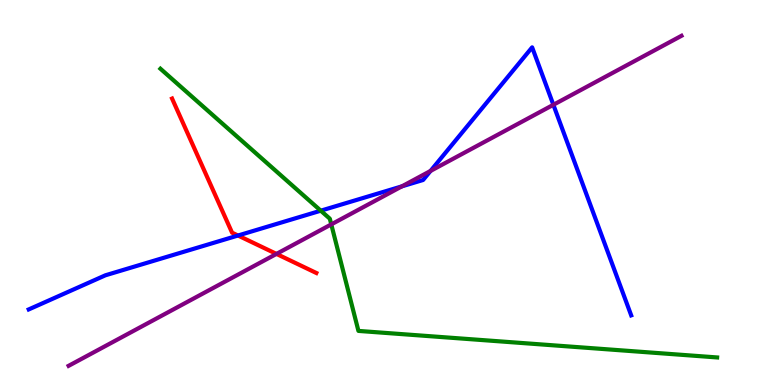[{'lines': ['blue', 'red'], 'intersections': [{'x': 3.07, 'y': 3.88}]}, {'lines': ['green', 'red'], 'intersections': []}, {'lines': ['purple', 'red'], 'intersections': [{'x': 3.57, 'y': 3.4}]}, {'lines': ['blue', 'green'], 'intersections': [{'x': 4.14, 'y': 4.53}]}, {'lines': ['blue', 'purple'], 'intersections': [{'x': 5.19, 'y': 5.16}, {'x': 5.56, 'y': 5.56}, {'x': 7.14, 'y': 7.28}]}, {'lines': ['green', 'purple'], 'intersections': [{'x': 4.27, 'y': 4.17}]}]